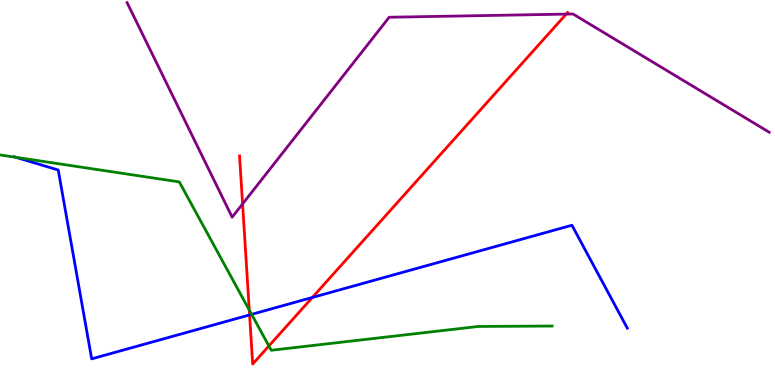[{'lines': ['blue', 'red'], 'intersections': [{'x': 3.22, 'y': 1.82}, {'x': 4.03, 'y': 2.27}]}, {'lines': ['green', 'red'], 'intersections': [{'x': 3.22, 'y': 1.95}, {'x': 3.47, 'y': 1.01}]}, {'lines': ['purple', 'red'], 'intersections': [{'x': 3.13, 'y': 4.7}, {'x': 7.31, 'y': 9.63}]}, {'lines': ['blue', 'green'], 'intersections': [{'x': 0.206, 'y': 5.91}, {'x': 3.25, 'y': 1.83}]}, {'lines': ['blue', 'purple'], 'intersections': []}, {'lines': ['green', 'purple'], 'intersections': []}]